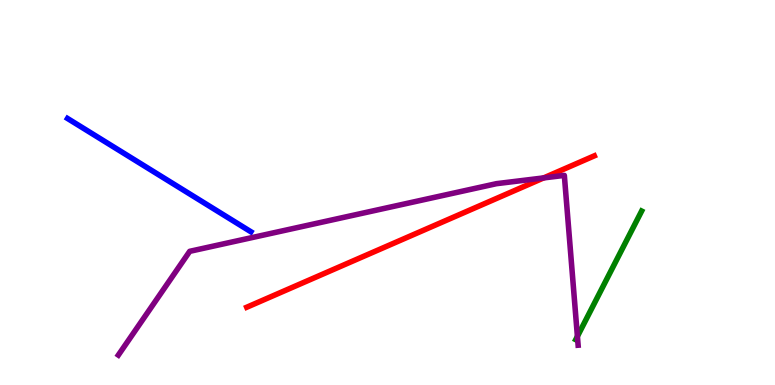[{'lines': ['blue', 'red'], 'intersections': []}, {'lines': ['green', 'red'], 'intersections': []}, {'lines': ['purple', 'red'], 'intersections': [{'x': 7.02, 'y': 5.38}]}, {'lines': ['blue', 'green'], 'intersections': []}, {'lines': ['blue', 'purple'], 'intersections': []}, {'lines': ['green', 'purple'], 'intersections': [{'x': 7.45, 'y': 1.26}]}]